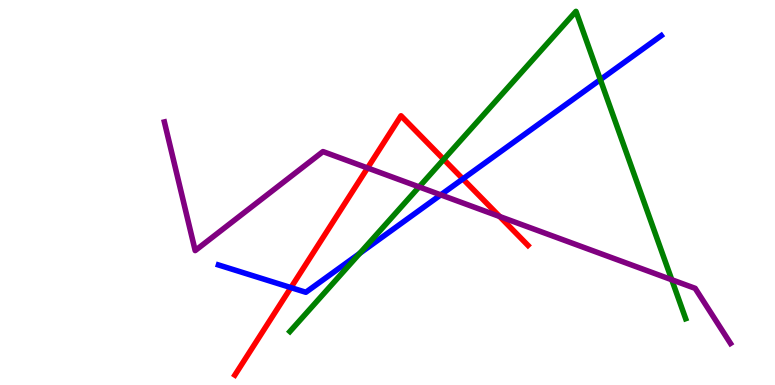[{'lines': ['blue', 'red'], 'intersections': [{'x': 3.75, 'y': 2.53}, {'x': 5.97, 'y': 5.35}]}, {'lines': ['green', 'red'], 'intersections': [{'x': 5.73, 'y': 5.86}]}, {'lines': ['purple', 'red'], 'intersections': [{'x': 4.74, 'y': 5.64}, {'x': 6.45, 'y': 4.38}]}, {'lines': ['blue', 'green'], 'intersections': [{'x': 4.64, 'y': 3.42}, {'x': 7.75, 'y': 7.93}]}, {'lines': ['blue', 'purple'], 'intersections': [{'x': 5.69, 'y': 4.94}]}, {'lines': ['green', 'purple'], 'intersections': [{'x': 5.41, 'y': 5.15}, {'x': 8.67, 'y': 2.73}]}]